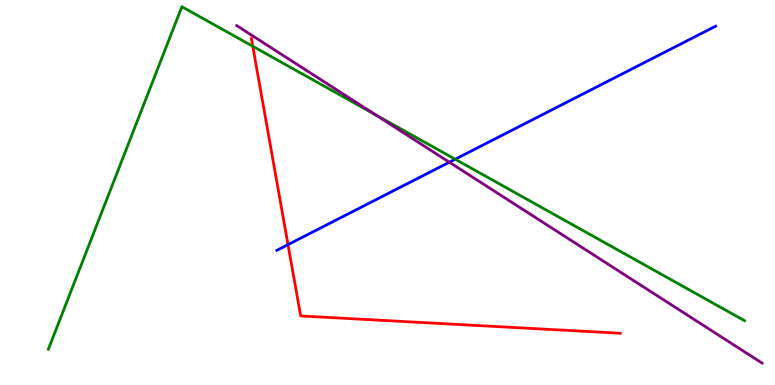[{'lines': ['blue', 'red'], 'intersections': [{'x': 3.72, 'y': 3.65}]}, {'lines': ['green', 'red'], 'intersections': [{'x': 3.26, 'y': 8.8}]}, {'lines': ['purple', 'red'], 'intersections': []}, {'lines': ['blue', 'green'], 'intersections': [{'x': 5.87, 'y': 5.86}]}, {'lines': ['blue', 'purple'], 'intersections': [{'x': 5.8, 'y': 5.79}]}, {'lines': ['green', 'purple'], 'intersections': [{'x': 4.84, 'y': 7.02}]}]